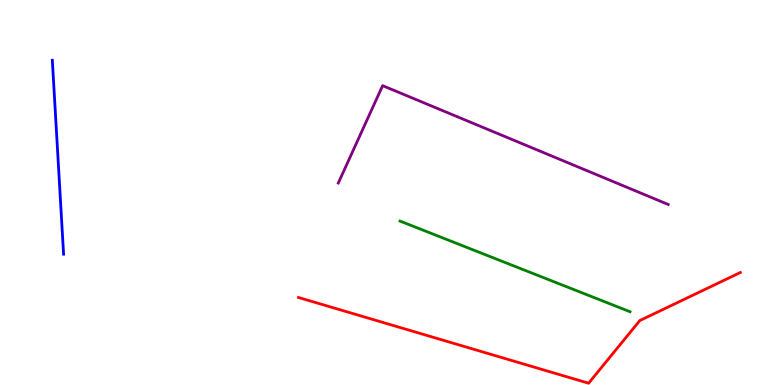[{'lines': ['blue', 'red'], 'intersections': []}, {'lines': ['green', 'red'], 'intersections': []}, {'lines': ['purple', 'red'], 'intersections': []}, {'lines': ['blue', 'green'], 'intersections': []}, {'lines': ['blue', 'purple'], 'intersections': []}, {'lines': ['green', 'purple'], 'intersections': []}]